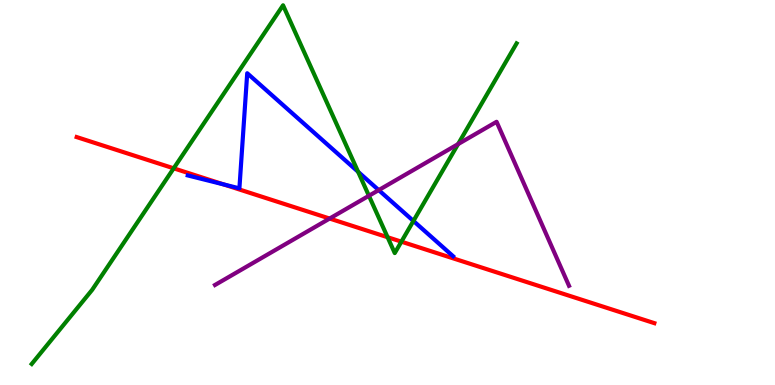[{'lines': ['blue', 'red'], 'intersections': [{'x': 2.89, 'y': 5.21}]}, {'lines': ['green', 'red'], 'intersections': [{'x': 2.24, 'y': 5.63}, {'x': 5.0, 'y': 3.84}, {'x': 5.18, 'y': 3.72}]}, {'lines': ['purple', 'red'], 'intersections': [{'x': 4.25, 'y': 4.32}]}, {'lines': ['blue', 'green'], 'intersections': [{'x': 4.62, 'y': 5.54}, {'x': 5.33, 'y': 4.26}]}, {'lines': ['blue', 'purple'], 'intersections': [{'x': 4.89, 'y': 5.06}]}, {'lines': ['green', 'purple'], 'intersections': [{'x': 4.76, 'y': 4.91}, {'x': 5.91, 'y': 6.26}]}]